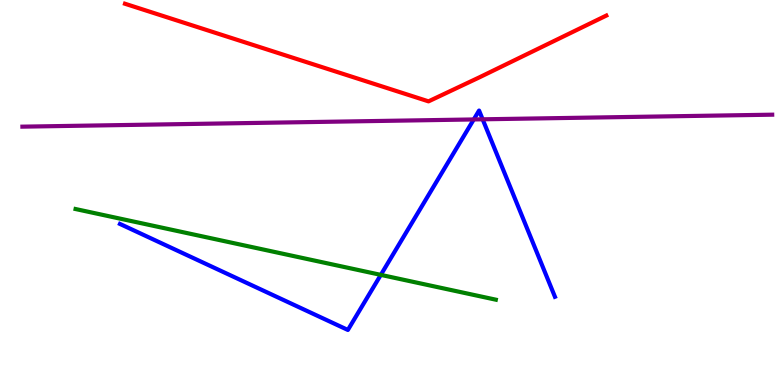[{'lines': ['blue', 'red'], 'intersections': []}, {'lines': ['green', 'red'], 'intersections': []}, {'lines': ['purple', 'red'], 'intersections': []}, {'lines': ['blue', 'green'], 'intersections': [{'x': 4.91, 'y': 2.86}]}, {'lines': ['blue', 'purple'], 'intersections': [{'x': 6.11, 'y': 6.9}, {'x': 6.23, 'y': 6.9}]}, {'lines': ['green', 'purple'], 'intersections': []}]